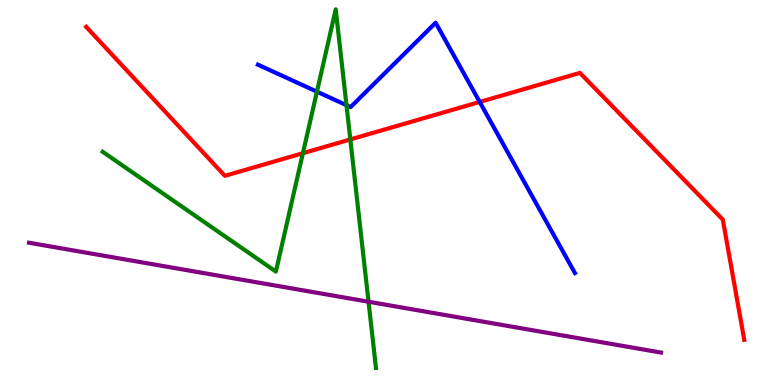[{'lines': ['blue', 'red'], 'intersections': [{'x': 6.19, 'y': 7.35}]}, {'lines': ['green', 'red'], 'intersections': [{'x': 3.91, 'y': 6.02}, {'x': 4.52, 'y': 6.38}]}, {'lines': ['purple', 'red'], 'intersections': []}, {'lines': ['blue', 'green'], 'intersections': [{'x': 4.09, 'y': 7.62}, {'x': 4.47, 'y': 7.27}]}, {'lines': ['blue', 'purple'], 'intersections': []}, {'lines': ['green', 'purple'], 'intersections': [{'x': 4.76, 'y': 2.16}]}]